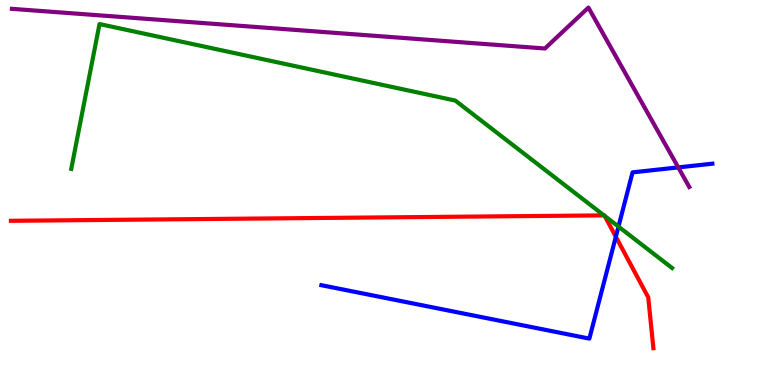[{'lines': ['blue', 'red'], 'intersections': [{'x': 7.95, 'y': 3.85}]}, {'lines': ['green', 'red'], 'intersections': [{'x': 7.79, 'y': 4.41}, {'x': 7.8, 'y': 4.39}]}, {'lines': ['purple', 'red'], 'intersections': []}, {'lines': ['blue', 'green'], 'intersections': [{'x': 7.98, 'y': 4.11}]}, {'lines': ['blue', 'purple'], 'intersections': [{'x': 8.75, 'y': 5.65}]}, {'lines': ['green', 'purple'], 'intersections': []}]